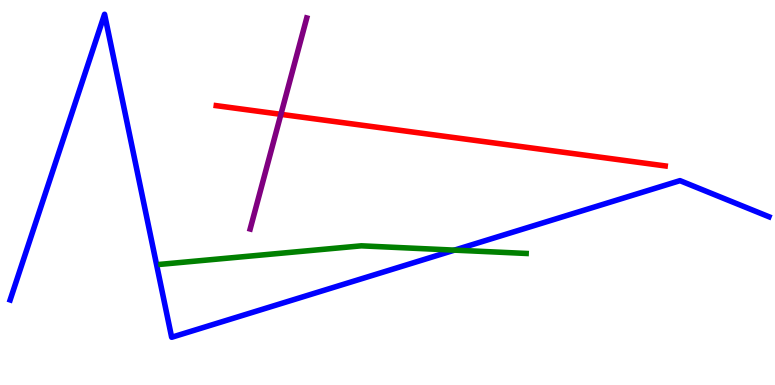[{'lines': ['blue', 'red'], 'intersections': []}, {'lines': ['green', 'red'], 'intersections': []}, {'lines': ['purple', 'red'], 'intersections': [{'x': 3.62, 'y': 7.03}]}, {'lines': ['blue', 'green'], 'intersections': [{'x': 5.86, 'y': 3.5}]}, {'lines': ['blue', 'purple'], 'intersections': []}, {'lines': ['green', 'purple'], 'intersections': []}]